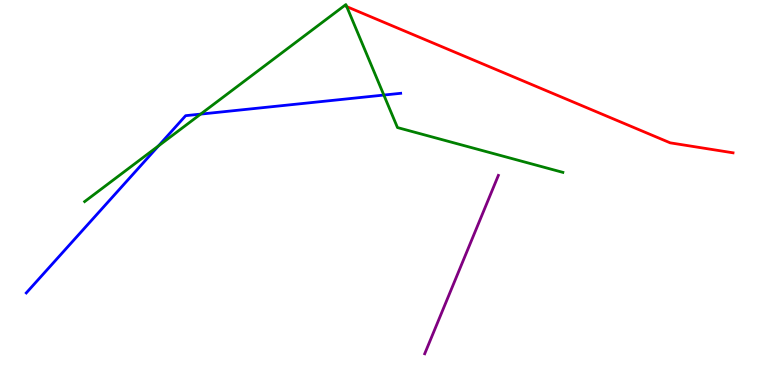[{'lines': ['blue', 'red'], 'intersections': []}, {'lines': ['green', 'red'], 'intersections': []}, {'lines': ['purple', 'red'], 'intersections': []}, {'lines': ['blue', 'green'], 'intersections': [{'x': 2.04, 'y': 6.21}, {'x': 2.59, 'y': 7.04}, {'x': 4.95, 'y': 7.53}]}, {'lines': ['blue', 'purple'], 'intersections': []}, {'lines': ['green', 'purple'], 'intersections': []}]